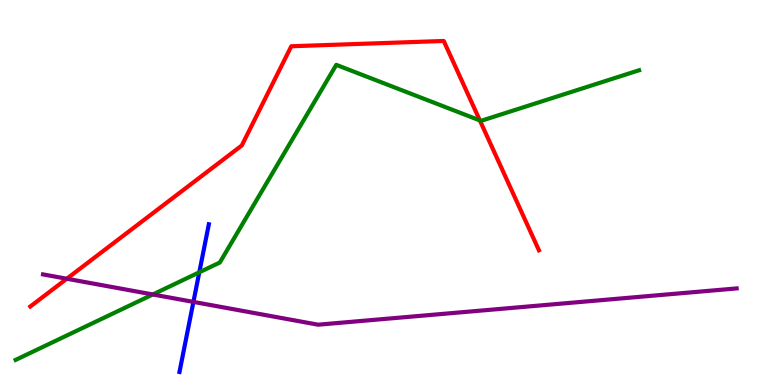[{'lines': ['blue', 'red'], 'intersections': []}, {'lines': ['green', 'red'], 'intersections': [{'x': 6.19, 'y': 6.87}]}, {'lines': ['purple', 'red'], 'intersections': [{'x': 0.862, 'y': 2.76}]}, {'lines': ['blue', 'green'], 'intersections': [{'x': 2.57, 'y': 2.93}]}, {'lines': ['blue', 'purple'], 'intersections': [{'x': 2.5, 'y': 2.16}]}, {'lines': ['green', 'purple'], 'intersections': [{'x': 1.97, 'y': 2.35}]}]